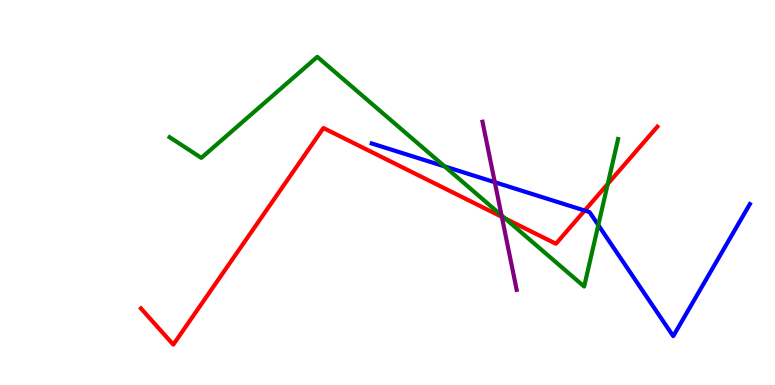[{'lines': ['blue', 'red'], 'intersections': [{'x': 7.54, 'y': 4.53}]}, {'lines': ['green', 'red'], 'intersections': [{'x': 6.52, 'y': 4.33}, {'x': 7.84, 'y': 5.22}]}, {'lines': ['purple', 'red'], 'intersections': [{'x': 6.48, 'y': 4.37}]}, {'lines': ['blue', 'green'], 'intersections': [{'x': 5.74, 'y': 5.68}, {'x': 7.72, 'y': 4.15}]}, {'lines': ['blue', 'purple'], 'intersections': [{'x': 6.38, 'y': 5.27}]}, {'lines': ['green', 'purple'], 'intersections': [{'x': 6.47, 'y': 4.4}]}]